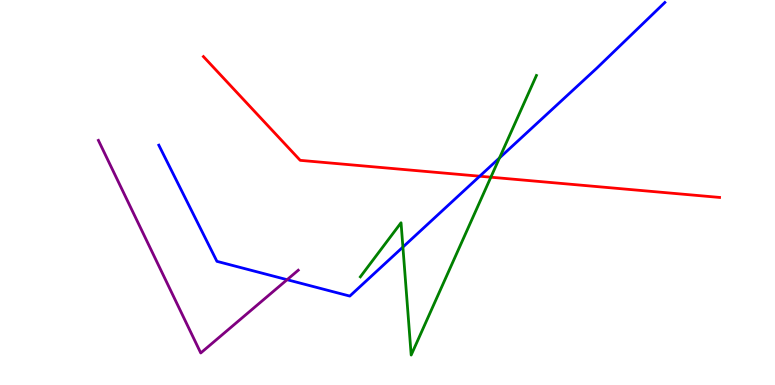[{'lines': ['blue', 'red'], 'intersections': [{'x': 6.19, 'y': 5.42}]}, {'lines': ['green', 'red'], 'intersections': [{'x': 6.33, 'y': 5.4}]}, {'lines': ['purple', 'red'], 'intersections': []}, {'lines': ['blue', 'green'], 'intersections': [{'x': 5.2, 'y': 3.58}, {'x': 6.44, 'y': 5.9}]}, {'lines': ['blue', 'purple'], 'intersections': [{'x': 3.7, 'y': 2.74}]}, {'lines': ['green', 'purple'], 'intersections': []}]